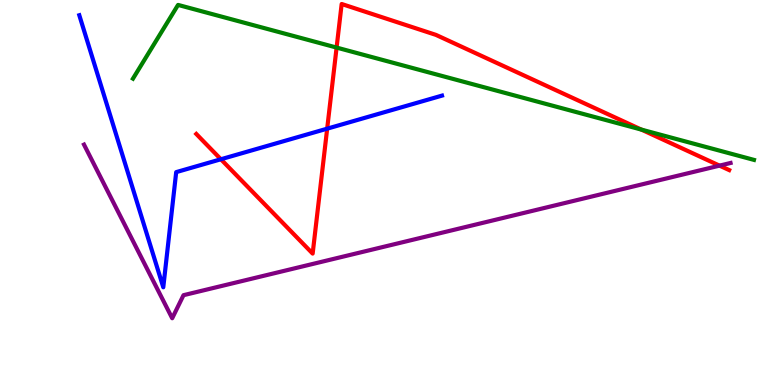[{'lines': ['blue', 'red'], 'intersections': [{'x': 2.85, 'y': 5.86}, {'x': 4.22, 'y': 6.66}]}, {'lines': ['green', 'red'], 'intersections': [{'x': 4.34, 'y': 8.76}, {'x': 8.28, 'y': 6.63}]}, {'lines': ['purple', 'red'], 'intersections': [{'x': 9.28, 'y': 5.7}]}, {'lines': ['blue', 'green'], 'intersections': []}, {'lines': ['blue', 'purple'], 'intersections': []}, {'lines': ['green', 'purple'], 'intersections': []}]